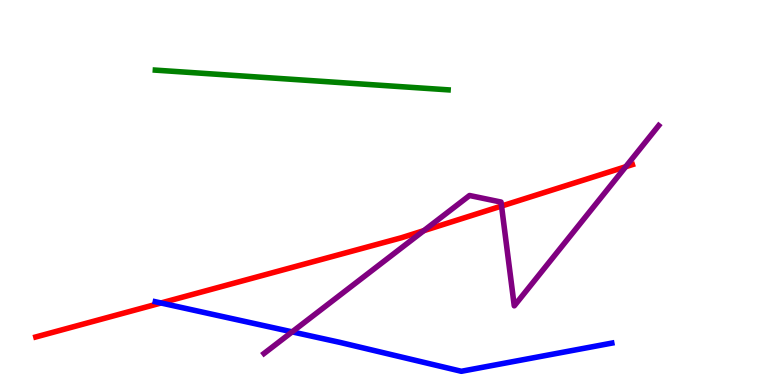[{'lines': ['blue', 'red'], 'intersections': [{'x': 2.08, 'y': 2.13}]}, {'lines': ['green', 'red'], 'intersections': []}, {'lines': ['purple', 'red'], 'intersections': [{'x': 5.47, 'y': 4.01}, {'x': 6.47, 'y': 4.65}, {'x': 8.07, 'y': 5.67}]}, {'lines': ['blue', 'green'], 'intersections': []}, {'lines': ['blue', 'purple'], 'intersections': [{'x': 3.77, 'y': 1.38}]}, {'lines': ['green', 'purple'], 'intersections': []}]